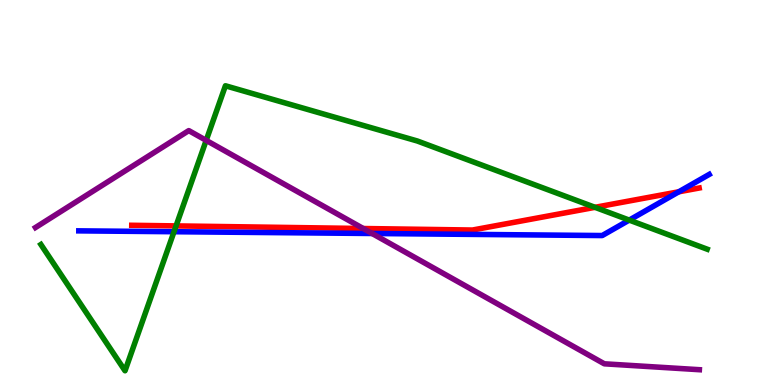[{'lines': ['blue', 'red'], 'intersections': [{'x': 8.76, 'y': 5.02}]}, {'lines': ['green', 'red'], 'intersections': [{'x': 2.27, 'y': 4.13}, {'x': 7.68, 'y': 4.61}]}, {'lines': ['purple', 'red'], 'intersections': [{'x': 4.69, 'y': 4.06}]}, {'lines': ['blue', 'green'], 'intersections': [{'x': 2.25, 'y': 3.98}, {'x': 8.12, 'y': 4.28}]}, {'lines': ['blue', 'purple'], 'intersections': [{'x': 4.8, 'y': 3.94}]}, {'lines': ['green', 'purple'], 'intersections': [{'x': 2.66, 'y': 6.35}]}]